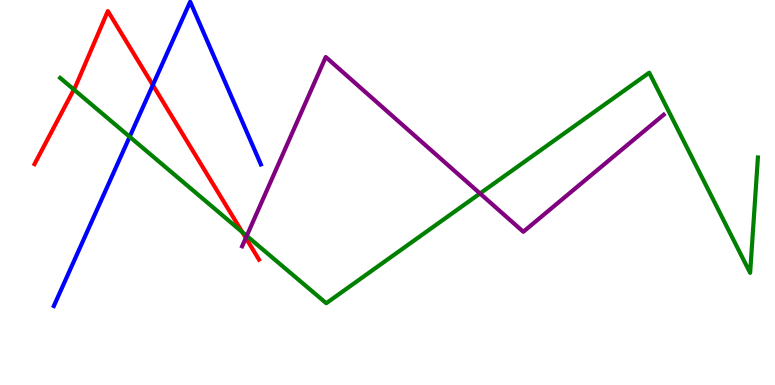[{'lines': ['blue', 'red'], 'intersections': [{'x': 1.97, 'y': 7.79}]}, {'lines': ['green', 'red'], 'intersections': [{'x': 0.953, 'y': 7.67}, {'x': 3.13, 'y': 3.97}]}, {'lines': ['purple', 'red'], 'intersections': [{'x': 3.17, 'y': 3.82}]}, {'lines': ['blue', 'green'], 'intersections': [{'x': 1.67, 'y': 6.45}]}, {'lines': ['blue', 'purple'], 'intersections': []}, {'lines': ['green', 'purple'], 'intersections': [{'x': 3.18, 'y': 3.87}, {'x': 6.19, 'y': 4.97}]}]